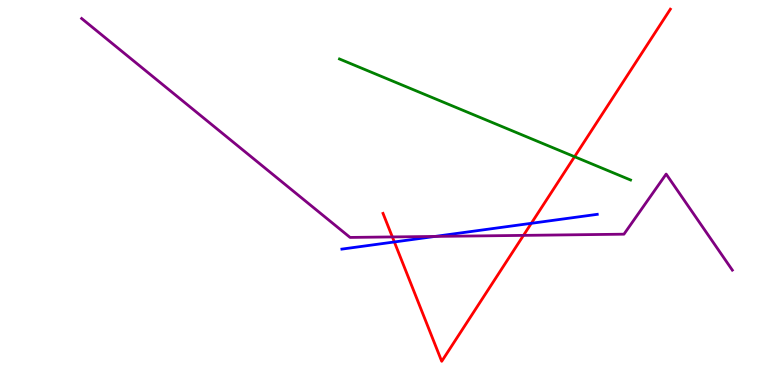[{'lines': ['blue', 'red'], 'intersections': [{'x': 5.09, 'y': 3.72}, {'x': 6.86, 'y': 4.2}]}, {'lines': ['green', 'red'], 'intersections': [{'x': 7.41, 'y': 5.93}]}, {'lines': ['purple', 'red'], 'intersections': [{'x': 5.06, 'y': 3.85}, {'x': 6.75, 'y': 3.89}]}, {'lines': ['blue', 'green'], 'intersections': []}, {'lines': ['blue', 'purple'], 'intersections': [{'x': 5.61, 'y': 3.86}]}, {'lines': ['green', 'purple'], 'intersections': []}]